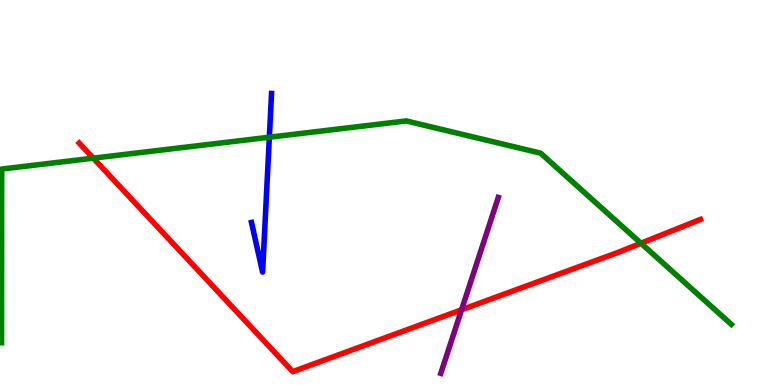[{'lines': ['blue', 'red'], 'intersections': []}, {'lines': ['green', 'red'], 'intersections': [{'x': 1.2, 'y': 5.89}, {'x': 8.27, 'y': 3.68}]}, {'lines': ['purple', 'red'], 'intersections': [{'x': 5.96, 'y': 1.95}]}, {'lines': ['blue', 'green'], 'intersections': [{'x': 3.48, 'y': 6.44}]}, {'lines': ['blue', 'purple'], 'intersections': []}, {'lines': ['green', 'purple'], 'intersections': []}]